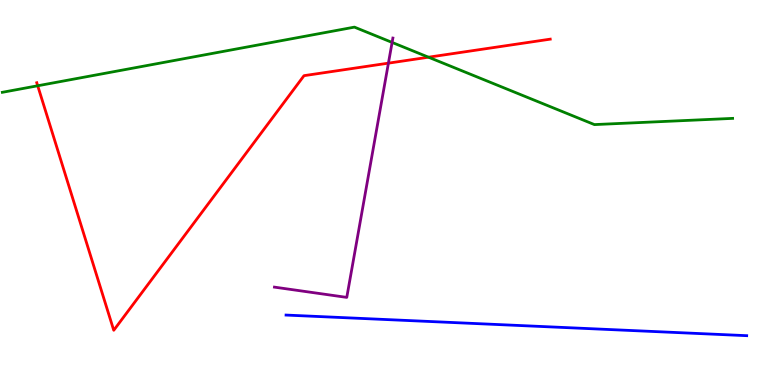[{'lines': ['blue', 'red'], 'intersections': []}, {'lines': ['green', 'red'], 'intersections': [{'x': 0.487, 'y': 7.77}, {'x': 5.53, 'y': 8.51}]}, {'lines': ['purple', 'red'], 'intersections': [{'x': 5.01, 'y': 8.36}]}, {'lines': ['blue', 'green'], 'intersections': []}, {'lines': ['blue', 'purple'], 'intersections': []}, {'lines': ['green', 'purple'], 'intersections': [{'x': 5.06, 'y': 8.9}]}]